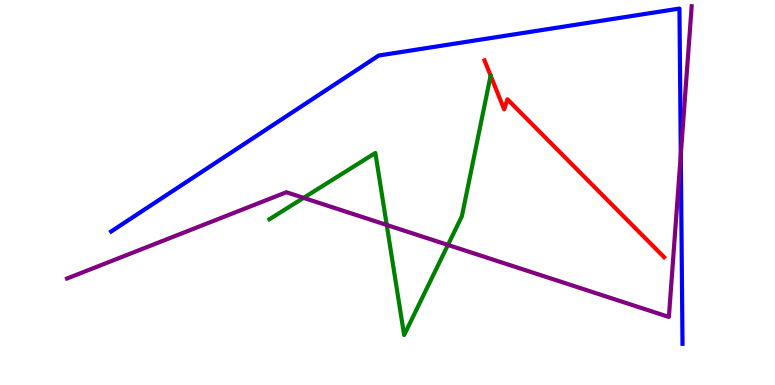[{'lines': ['blue', 'red'], 'intersections': []}, {'lines': ['green', 'red'], 'intersections': []}, {'lines': ['purple', 'red'], 'intersections': []}, {'lines': ['blue', 'green'], 'intersections': []}, {'lines': ['blue', 'purple'], 'intersections': [{'x': 8.78, 'y': 5.98}]}, {'lines': ['green', 'purple'], 'intersections': [{'x': 3.92, 'y': 4.86}, {'x': 4.99, 'y': 4.16}, {'x': 5.78, 'y': 3.64}]}]